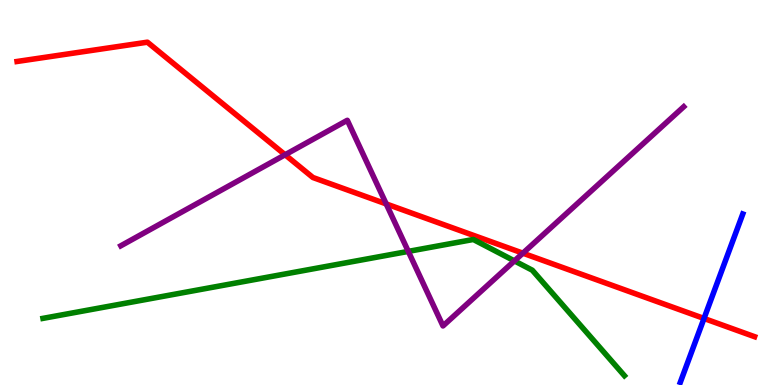[{'lines': ['blue', 'red'], 'intersections': [{'x': 9.08, 'y': 1.73}]}, {'lines': ['green', 'red'], 'intersections': []}, {'lines': ['purple', 'red'], 'intersections': [{'x': 3.68, 'y': 5.98}, {'x': 4.98, 'y': 4.7}, {'x': 6.75, 'y': 3.42}]}, {'lines': ['blue', 'green'], 'intersections': []}, {'lines': ['blue', 'purple'], 'intersections': []}, {'lines': ['green', 'purple'], 'intersections': [{'x': 5.27, 'y': 3.47}, {'x': 6.64, 'y': 3.22}]}]